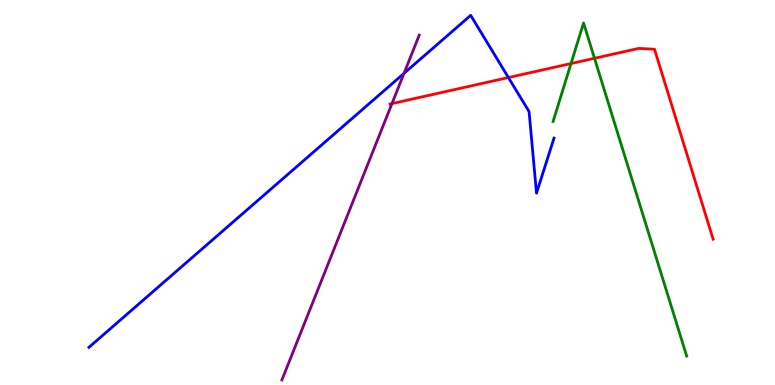[{'lines': ['blue', 'red'], 'intersections': [{'x': 6.56, 'y': 7.99}]}, {'lines': ['green', 'red'], 'intersections': [{'x': 7.37, 'y': 8.35}, {'x': 7.67, 'y': 8.49}]}, {'lines': ['purple', 'red'], 'intersections': [{'x': 5.06, 'y': 7.31}]}, {'lines': ['blue', 'green'], 'intersections': []}, {'lines': ['blue', 'purple'], 'intersections': [{'x': 5.21, 'y': 8.09}]}, {'lines': ['green', 'purple'], 'intersections': []}]